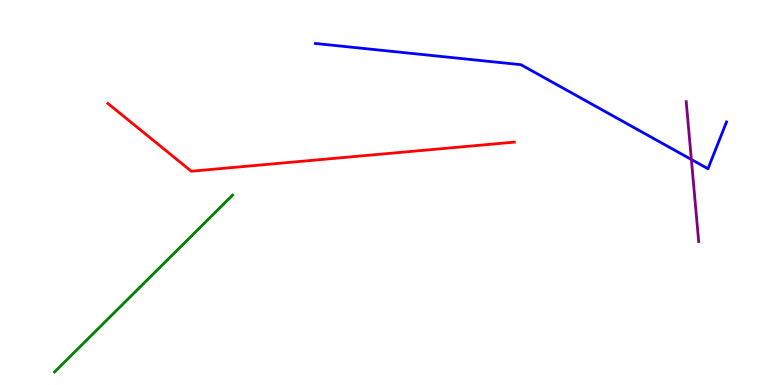[{'lines': ['blue', 'red'], 'intersections': []}, {'lines': ['green', 'red'], 'intersections': []}, {'lines': ['purple', 'red'], 'intersections': []}, {'lines': ['blue', 'green'], 'intersections': []}, {'lines': ['blue', 'purple'], 'intersections': [{'x': 8.92, 'y': 5.86}]}, {'lines': ['green', 'purple'], 'intersections': []}]